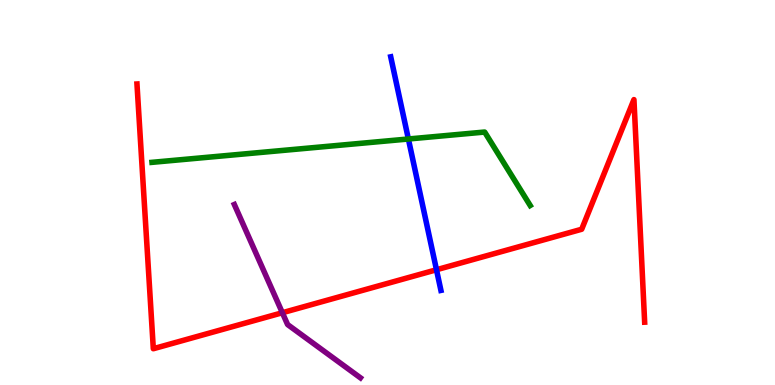[{'lines': ['blue', 'red'], 'intersections': [{'x': 5.63, 'y': 2.99}]}, {'lines': ['green', 'red'], 'intersections': []}, {'lines': ['purple', 'red'], 'intersections': [{'x': 3.64, 'y': 1.88}]}, {'lines': ['blue', 'green'], 'intersections': [{'x': 5.27, 'y': 6.39}]}, {'lines': ['blue', 'purple'], 'intersections': []}, {'lines': ['green', 'purple'], 'intersections': []}]